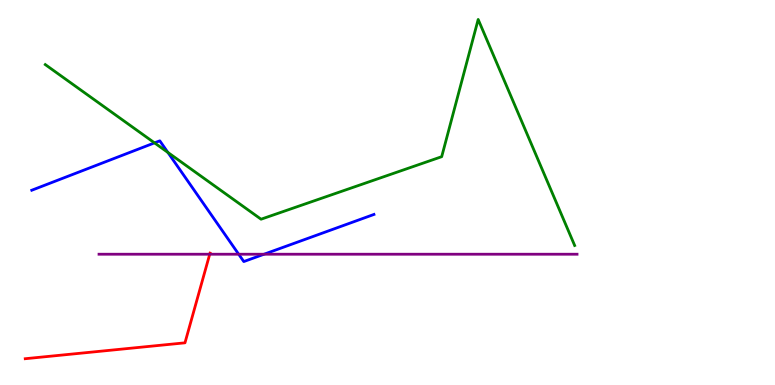[{'lines': ['blue', 'red'], 'intersections': []}, {'lines': ['green', 'red'], 'intersections': []}, {'lines': ['purple', 'red'], 'intersections': [{'x': 2.71, 'y': 3.4}]}, {'lines': ['blue', 'green'], 'intersections': [{'x': 1.99, 'y': 6.29}, {'x': 2.17, 'y': 6.04}]}, {'lines': ['blue', 'purple'], 'intersections': [{'x': 3.08, 'y': 3.4}, {'x': 3.41, 'y': 3.4}]}, {'lines': ['green', 'purple'], 'intersections': []}]